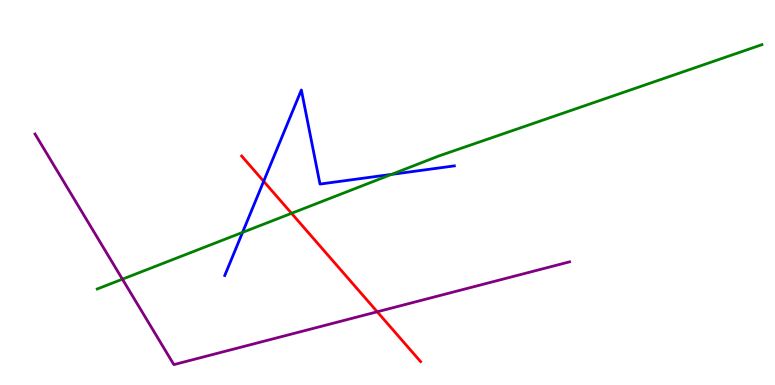[{'lines': ['blue', 'red'], 'intersections': [{'x': 3.4, 'y': 5.29}]}, {'lines': ['green', 'red'], 'intersections': [{'x': 3.76, 'y': 4.46}]}, {'lines': ['purple', 'red'], 'intersections': [{'x': 4.87, 'y': 1.9}]}, {'lines': ['blue', 'green'], 'intersections': [{'x': 3.13, 'y': 3.96}, {'x': 5.05, 'y': 5.47}]}, {'lines': ['blue', 'purple'], 'intersections': []}, {'lines': ['green', 'purple'], 'intersections': [{'x': 1.58, 'y': 2.75}]}]